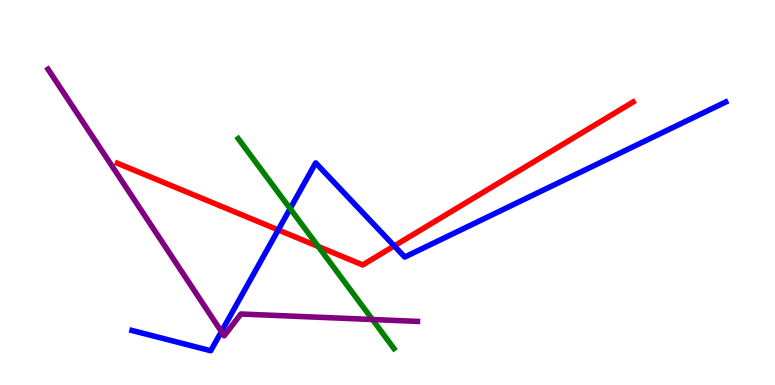[{'lines': ['blue', 'red'], 'intersections': [{'x': 3.59, 'y': 4.03}, {'x': 5.09, 'y': 3.61}]}, {'lines': ['green', 'red'], 'intersections': [{'x': 4.11, 'y': 3.6}]}, {'lines': ['purple', 'red'], 'intersections': []}, {'lines': ['blue', 'green'], 'intersections': [{'x': 3.74, 'y': 4.58}]}, {'lines': ['blue', 'purple'], 'intersections': [{'x': 2.86, 'y': 1.39}]}, {'lines': ['green', 'purple'], 'intersections': [{'x': 4.81, 'y': 1.7}]}]